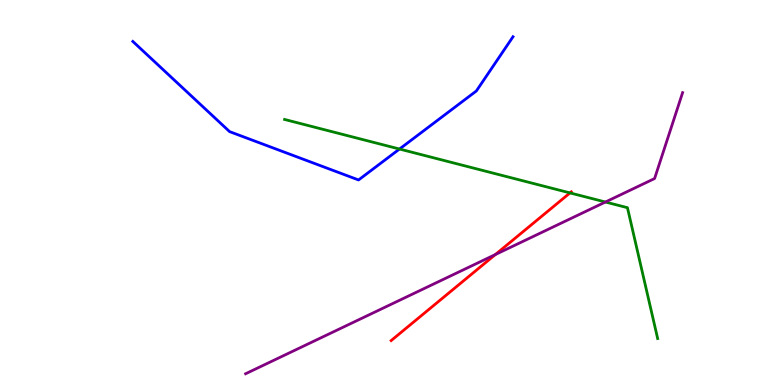[{'lines': ['blue', 'red'], 'intersections': []}, {'lines': ['green', 'red'], 'intersections': [{'x': 7.35, 'y': 4.99}]}, {'lines': ['purple', 'red'], 'intersections': [{'x': 6.39, 'y': 3.39}]}, {'lines': ['blue', 'green'], 'intersections': [{'x': 5.15, 'y': 6.13}]}, {'lines': ['blue', 'purple'], 'intersections': []}, {'lines': ['green', 'purple'], 'intersections': [{'x': 7.81, 'y': 4.75}]}]